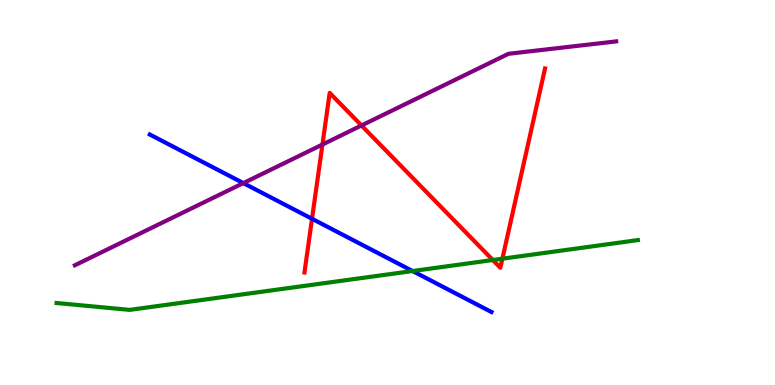[{'lines': ['blue', 'red'], 'intersections': [{'x': 4.03, 'y': 4.32}]}, {'lines': ['green', 'red'], 'intersections': [{'x': 6.36, 'y': 3.25}, {'x': 6.48, 'y': 3.28}]}, {'lines': ['purple', 'red'], 'intersections': [{'x': 4.16, 'y': 6.25}, {'x': 4.66, 'y': 6.74}]}, {'lines': ['blue', 'green'], 'intersections': [{'x': 5.32, 'y': 2.96}]}, {'lines': ['blue', 'purple'], 'intersections': [{'x': 3.14, 'y': 5.24}]}, {'lines': ['green', 'purple'], 'intersections': []}]